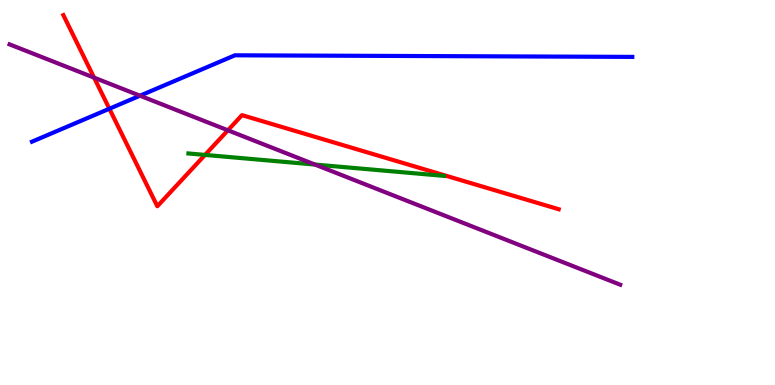[{'lines': ['blue', 'red'], 'intersections': [{'x': 1.41, 'y': 7.18}]}, {'lines': ['green', 'red'], 'intersections': [{'x': 2.65, 'y': 5.98}]}, {'lines': ['purple', 'red'], 'intersections': [{'x': 1.21, 'y': 7.98}, {'x': 2.94, 'y': 6.62}]}, {'lines': ['blue', 'green'], 'intersections': []}, {'lines': ['blue', 'purple'], 'intersections': [{'x': 1.81, 'y': 7.51}]}, {'lines': ['green', 'purple'], 'intersections': [{'x': 4.06, 'y': 5.73}]}]